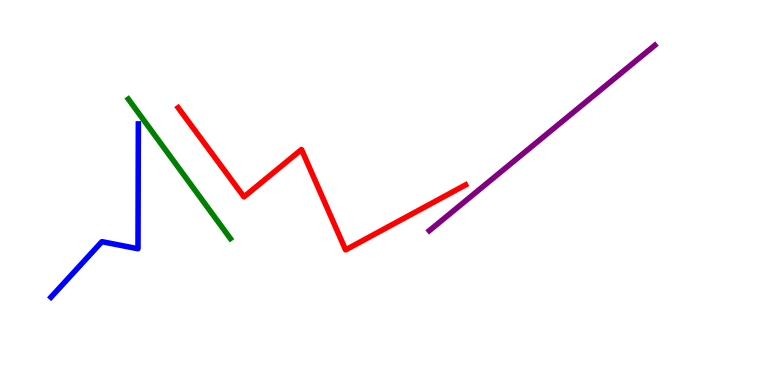[{'lines': ['blue', 'red'], 'intersections': []}, {'lines': ['green', 'red'], 'intersections': []}, {'lines': ['purple', 'red'], 'intersections': []}, {'lines': ['blue', 'green'], 'intersections': []}, {'lines': ['blue', 'purple'], 'intersections': []}, {'lines': ['green', 'purple'], 'intersections': []}]